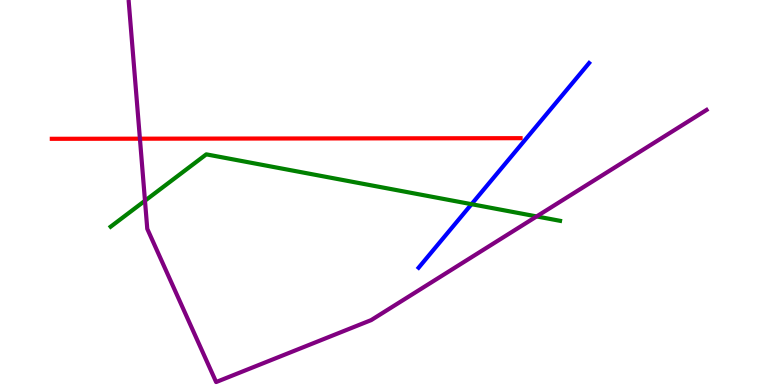[{'lines': ['blue', 'red'], 'intersections': []}, {'lines': ['green', 'red'], 'intersections': []}, {'lines': ['purple', 'red'], 'intersections': [{'x': 1.81, 'y': 6.4}]}, {'lines': ['blue', 'green'], 'intersections': [{'x': 6.08, 'y': 4.7}]}, {'lines': ['blue', 'purple'], 'intersections': []}, {'lines': ['green', 'purple'], 'intersections': [{'x': 1.87, 'y': 4.79}, {'x': 6.92, 'y': 4.38}]}]